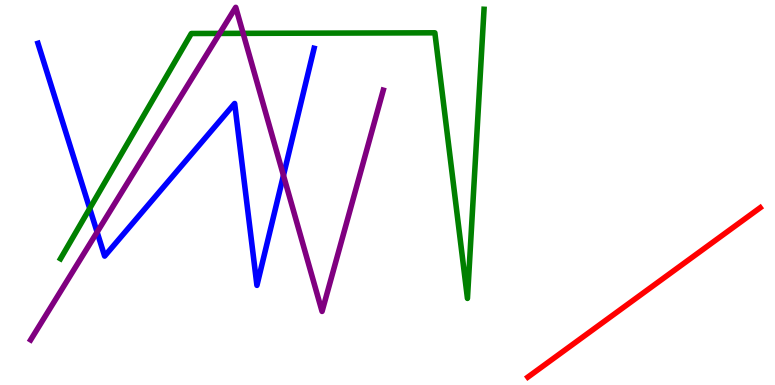[{'lines': ['blue', 'red'], 'intersections': []}, {'lines': ['green', 'red'], 'intersections': []}, {'lines': ['purple', 'red'], 'intersections': []}, {'lines': ['blue', 'green'], 'intersections': [{'x': 1.16, 'y': 4.59}]}, {'lines': ['blue', 'purple'], 'intersections': [{'x': 1.25, 'y': 3.97}, {'x': 3.66, 'y': 5.44}]}, {'lines': ['green', 'purple'], 'intersections': [{'x': 2.83, 'y': 9.13}, {'x': 3.14, 'y': 9.13}]}]